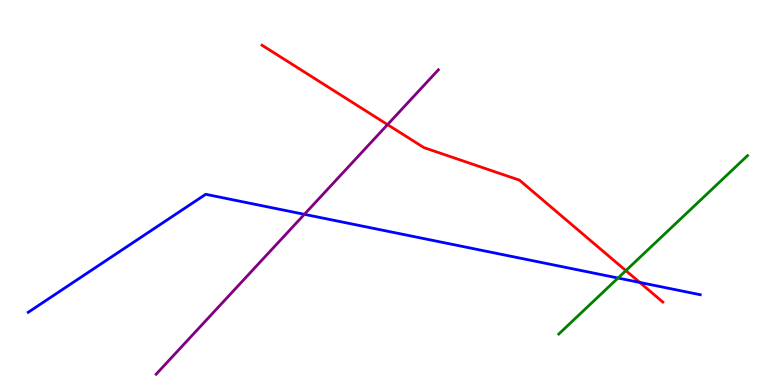[{'lines': ['blue', 'red'], 'intersections': [{'x': 8.26, 'y': 2.66}]}, {'lines': ['green', 'red'], 'intersections': [{'x': 8.08, 'y': 2.97}]}, {'lines': ['purple', 'red'], 'intersections': [{'x': 5.0, 'y': 6.76}]}, {'lines': ['blue', 'green'], 'intersections': [{'x': 7.97, 'y': 2.78}]}, {'lines': ['blue', 'purple'], 'intersections': [{'x': 3.93, 'y': 4.43}]}, {'lines': ['green', 'purple'], 'intersections': []}]